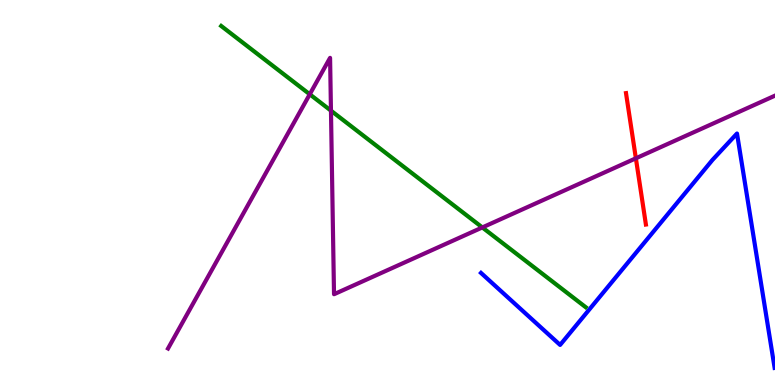[{'lines': ['blue', 'red'], 'intersections': []}, {'lines': ['green', 'red'], 'intersections': []}, {'lines': ['purple', 'red'], 'intersections': [{'x': 8.2, 'y': 5.89}]}, {'lines': ['blue', 'green'], 'intersections': []}, {'lines': ['blue', 'purple'], 'intersections': []}, {'lines': ['green', 'purple'], 'intersections': [{'x': 4.0, 'y': 7.55}, {'x': 4.27, 'y': 7.13}, {'x': 6.22, 'y': 4.09}]}]